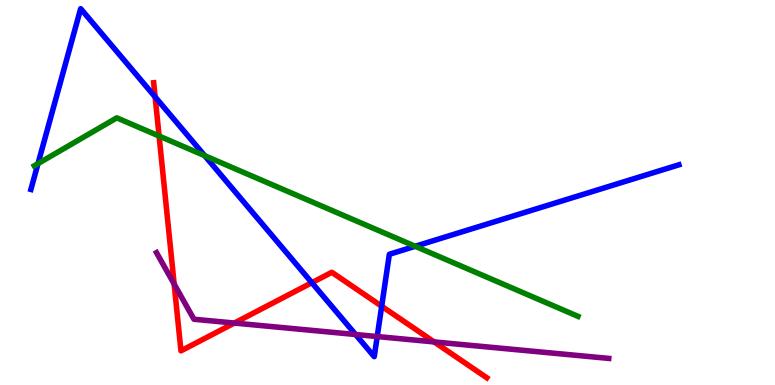[{'lines': ['blue', 'red'], 'intersections': [{'x': 2.0, 'y': 7.48}, {'x': 4.02, 'y': 2.66}, {'x': 4.92, 'y': 2.05}]}, {'lines': ['green', 'red'], 'intersections': [{'x': 2.05, 'y': 6.47}]}, {'lines': ['purple', 'red'], 'intersections': [{'x': 2.25, 'y': 2.62}, {'x': 3.02, 'y': 1.61}, {'x': 5.6, 'y': 1.12}]}, {'lines': ['blue', 'green'], 'intersections': [{'x': 0.49, 'y': 5.75}, {'x': 2.64, 'y': 5.96}, {'x': 5.36, 'y': 3.6}]}, {'lines': ['blue', 'purple'], 'intersections': [{'x': 4.59, 'y': 1.31}, {'x': 4.87, 'y': 1.26}]}, {'lines': ['green', 'purple'], 'intersections': []}]